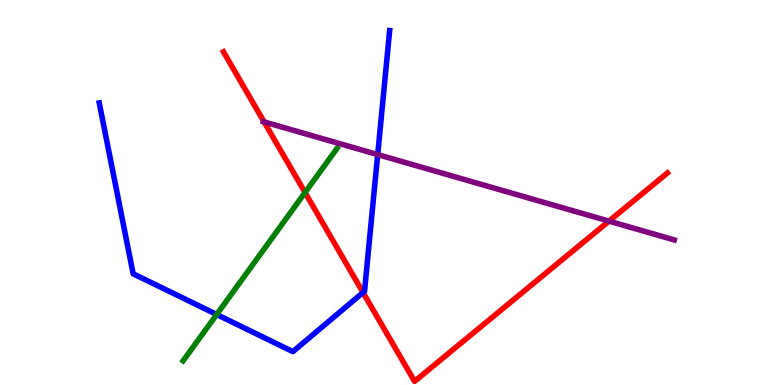[{'lines': ['blue', 'red'], 'intersections': [{'x': 4.68, 'y': 2.4}]}, {'lines': ['green', 'red'], 'intersections': [{'x': 3.94, 'y': 5.0}]}, {'lines': ['purple', 'red'], 'intersections': [{'x': 3.41, 'y': 6.83}, {'x': 7.86, 'y': 4.26}]}, {'lines': ['blue', 'green'], 'intersections': [{'x': 2.8, 'y': 1.83}]}, {'lines': ['blue', 'purple'], 'intersections': [{'x': 4.87, 'y': 5.98}]}, {'lines': ['green', 'purple'], 'intersections': []}]